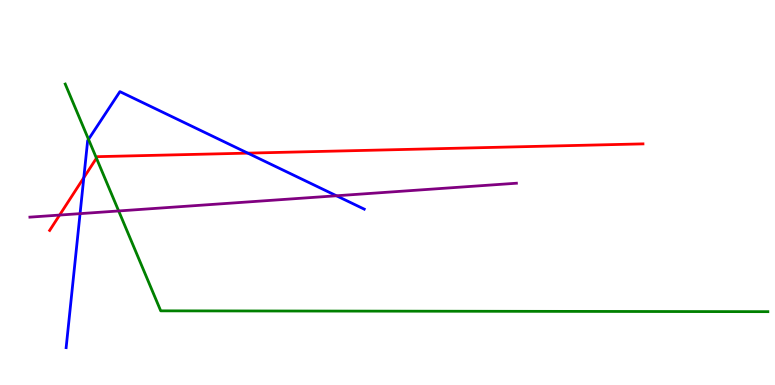[{'lines': ['blue', 'red'], 'intersections': [{'x': 1.08, 'y': 5.39}, {'x': 3.2, 'y': 6.02}]}, {'lines': ['green', 'red'], 'intersections': [{'x': 1.24, 'y': 5.89}]}, {'lines': ['purple', 'red'], 'intersections': [{'x': 0.769, 'y': 4.41}]}, {'lines': ['blue', 'green'], 'intersections': [{'x': 1.14, 'y': 6.38}]}, {'lines': ['blue', 'purple'], 'intersections': [{'x': 1.03, 'y': 4.45}, {'x': 4.34, 'y': 4.92}]}, {'lines': ['green', 'purple'], 'intersections': [{'x': 1.53, 'y': 4.52}]}]